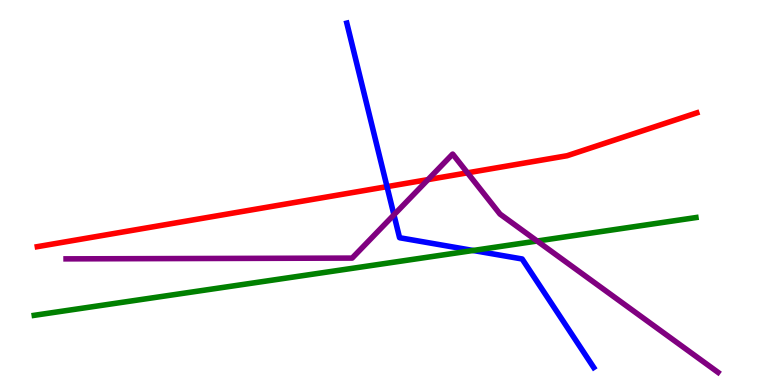[{'lines': ['blue', 'red'], 'intersections': [{'x': 4.99, 'y': 5.15}]}, {'lines': ['green', 'red'], 'intersections': []}, {'lines': ['purple', 'red'], 'intersections': [{'x': 5.52, 'y': 5.33}, {'x': 6.03, 'y': 5.51}]}, {'lines': ['blue', 'green'], 'intersections': [{'x': 6.1, 'y': 3.49}]}, {'lines': ['blue', 'purple'], 'intersections': [{'x': 5.08, 'y': 4.42}]}, {'lines': ['green', 'purple'], 'intersections': [{'x': 6.93, 'y': 3.74}]}]